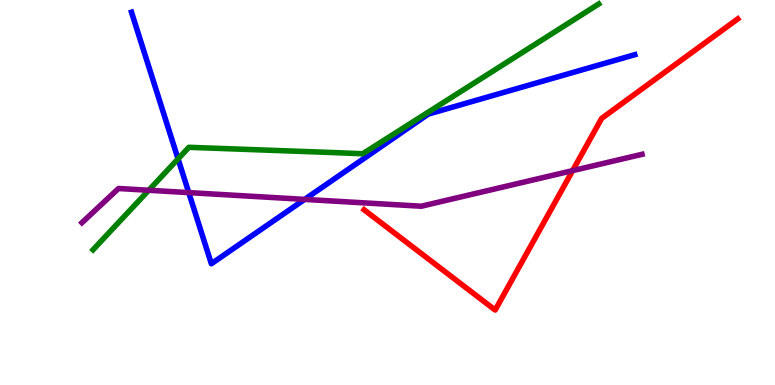[{'lines': ['blue', 'red'], 'intersections': []}, {'lines': ['green', 'red'], 'intersections': []}, {'lines': ['purple', 'red'], 'intersections': [{'x': 7.39, 'y': 5.57}]}, {'lines': ['blue', 'green'], 'intersections': [{'x': 2.3, 'y': 5.87}]}, {'lines': ['blue', 'purple'], 'intersections': [{'x': 2.44, 'y': 5.0}, {'x': 3.93, 'y': 4.82}]}, {'lines': ['green', 'purple'], 'intersections': [{'x': 1.92, 'y': 5.06}]}]